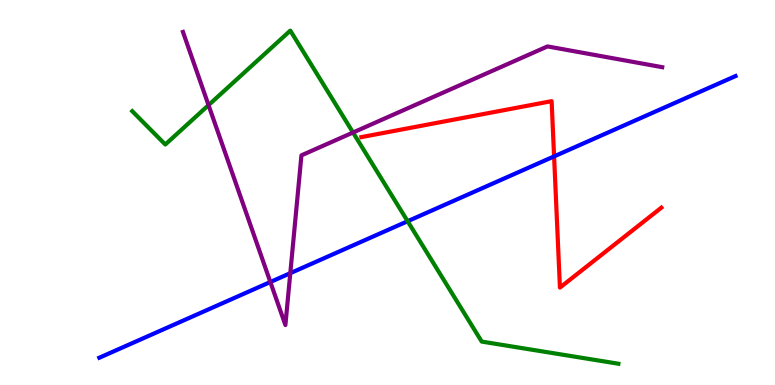[{'lines': ['blue', 'red'], 'intersections': [{'x': 7.15, 'y': 5.94}]}, {'lines': ['green', 'red'], 'intersections': []}, {'lines': ['purple', 'red'], 'intersections': []}, {'lines': ['blue', 'green'], 'intersections': [{'x': 5.26, 'y': 4.25}]}, {'lines': ['blue', 'purple'], 'intersections': [{'x': 3.49, 'y': 2.68}, {'x': 3.75, 'y': 2.9}]}, {'lines': ['green', 'purple'], 'intersections': [{'x': 2.69, 'y': 7.27}, {'x': 4.56, 'y': 6.56}]}]